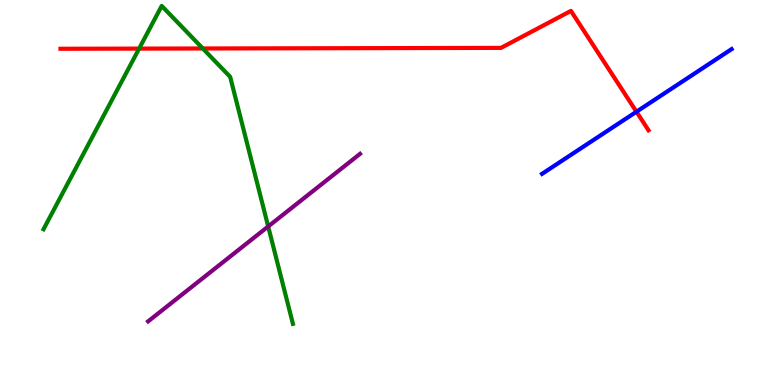[{'lines': ['blue', 'red'], 'intersections': [{'x': 8.21, 'y': 7.1}]}, {'lines': ['green', 'red'], 'intersections': [{'x': 1.8, 'y': 8.74}, {'x': 2.62, 'y': 8.74}]}, {'lines': ['purple', 'red'], 'intersections': []}, {'lines': ['blue', 'green'], 'intersections': []}, {'lines': ['blue', 'purple'], 'intersections': []}, {'lines': ['green', 'purple'], 'intersections': [{'x': 3.46, 'y': 4.12}]}]